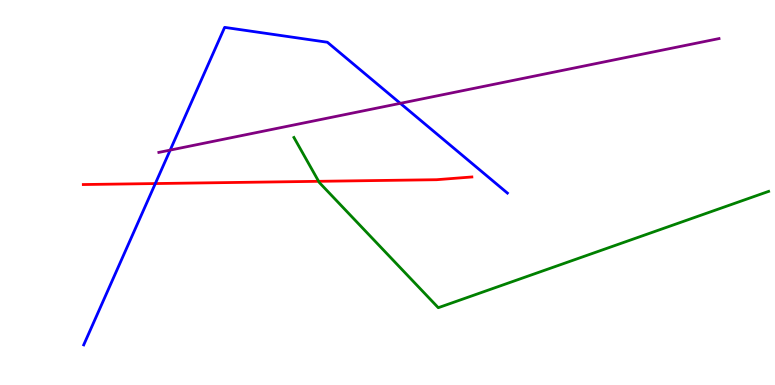[{'lines': ['blue', 'red'], 'intersections': [{'x': 2.0, 'y': 5.23}]}, {'lines': ['green', 'red'], 'intersections': [{'x': 4.11, 'y': 5.29}]}, {'lines': ['purple', 'red'], 'intersections': []}, {'lines': ['blue', 'green'], 'intersections': []}, {'lines': ['blue', 'purple'], 'intersections': [{'x': 2.2, 'y': 6.1}, {'x': 5.17, 'y': 7.32}]}, {'lines': ['green', 'purple'], 'intersections': []}]